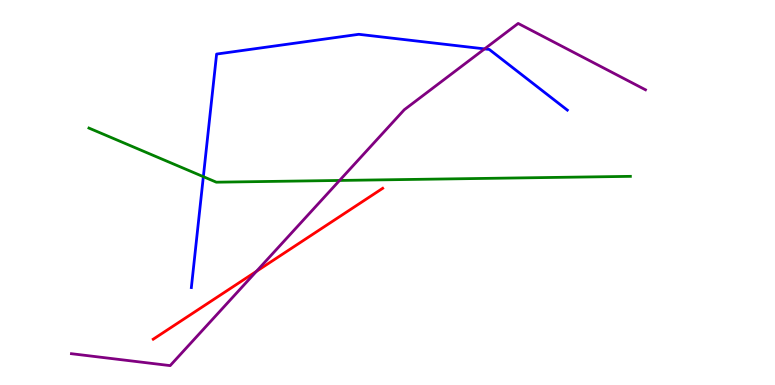[{'lines': ['blue', 'red'], 'intersections': []}, {'lines': ['green', 'red'], 'intersections': []}, {'lines': ['purple', 'red'], 'intersections': [{'x': 3.31, 'y': 2.95}]}, {'lines': ['blue', 'green'], 'intersections': [{'x': 2.62, 'y': 5.41}]}, {'lines': ['blue', 'purple'], 'intersections': [{'x': 6.25, 'y': 8.73}]}, {'lines': ['green', 'purple'], 'intersections': [{'x': 4.38, 'y': 5.31}]}]